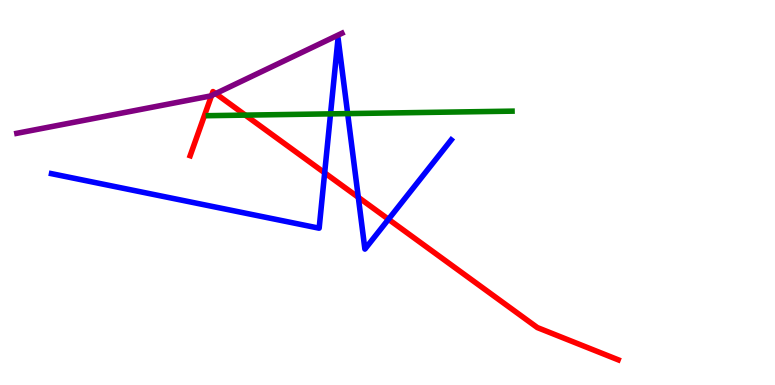[{'lines': ['blue', 'red'], 'intersections': [{'x': 4.19, 'y': 5.51}, {'x': 4.62, 'y': 4.87}, {'x': 5.01, 'y': 4.3}]}, {'lines': ['green', 'red'], 'intersections': [{'x': 3.17, 'y': 7.01}]}, {'lines': ['purple', 'red'], 'intersections': [{'x': 2.73, 'y': 7.52}, {'x': 2.78, 'y': 7.57}]}, {'lines': ['blue', 'green'], 'intersections': [{'x': 4.26, 'y': 7.04}, {'x': 4.49, 'y': 7.05}]}, {'lines': ['blue', 'purple'], 'intersections': []}, {'lines': ['green', 'purple'], 'intersections': []}]